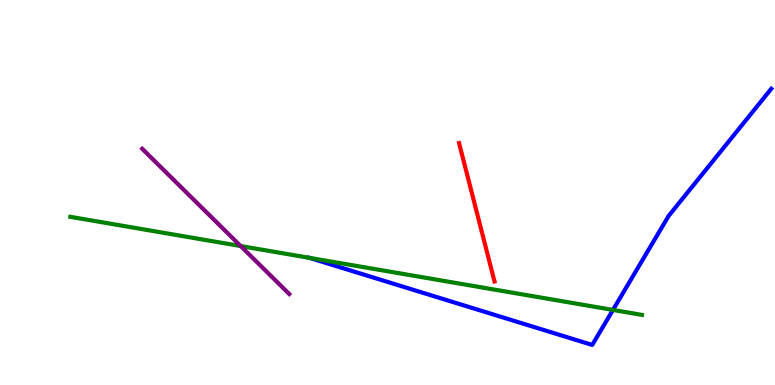[{'lines': ['blue', 'red'], 'intersections': []}, {'lines': ['green', 'red'], 'intersections': []}, {'lines': ['purple', 'red'], 'intersections': []}, {'lines': ['blue', 'green'], 'intersections': [{'x': 3.99, 'y': 3.3}, {'x': 7.91, 'y': 1.95}]}, {'lines': ['blue', 'purple'], 'intersections': []}, {'lines': ['green', 'purple'], 'intersections': [{'x': 3.11, 'y': 3.61}]}]